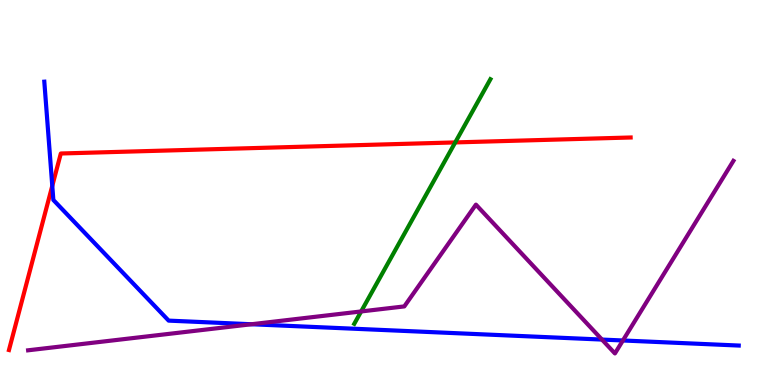[{'lines': ['blue', 'red'], 'intersections': [{'x': 0.675, 'y': 5.17}]}, {'lines': ['green', 'red'], 'intersections': [{'x': 5.87, 'y': 6.3}]}, {'lines': ['purple', 'red'], 'intersections': []}, {'lines': ['blue', 'green'], 'intersections': []}, {'lines': ['blue', 'purple'], 'intersections': [{'x': 3.24, 'y': 1.58}, {'x': 7.77, 'y': 1.18}, {'x': 8.04, 'y': 1.16}]}, {'lines': ['green', 'purple'], 'intersections': [{'x': 4.66, 'y': 1.91}]}]